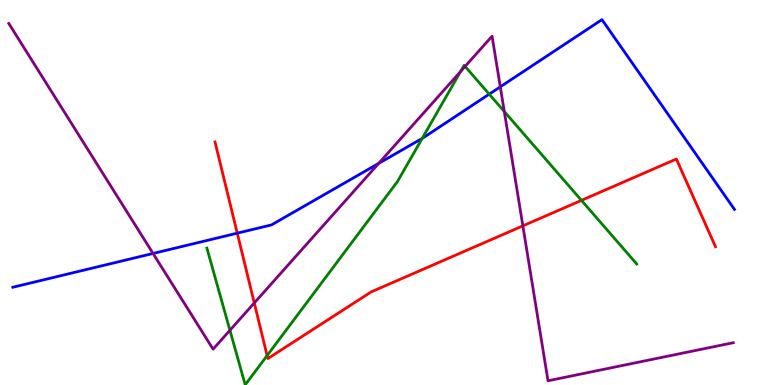[{'lines': ['blue', 'red'], 'intersections': [{'x': 3.06, 'y': 3.94}]}, {'lines': ['green', 'red'], 'intersections': [{'x': 3.45, 'y': 0.765}, {'x': 7.5, 'y': 4.8}]}, {'lines': ['purple', 'red'], 'intersections': [{'x': 3.28, 'y': 2.13}, {'x': 6.75, 'y': 4.13}]}, {'lines': ['blue', 'green'], 'intersections': [{'x': 5.45, 'y': 6.4}, {'x': 6.31, 'y': 7.55}]}, {'lines': ['blue', 'purple'], 'intersections': [{'x': 1.97, 'y': 3.42}, {'x': 4.89, 'y': 5.76}, {'x': 6.46, 'y': 7.74}]}, {'lines': ['green', 'purple'], 'intersections': [{'x': 2.97, 'y': 1.42}, {'x': 5.94, 'y': 8.14}, {'x': 6.0, 'y': 8.27}, {'x': 6.51, 'y': 7.1}]}]